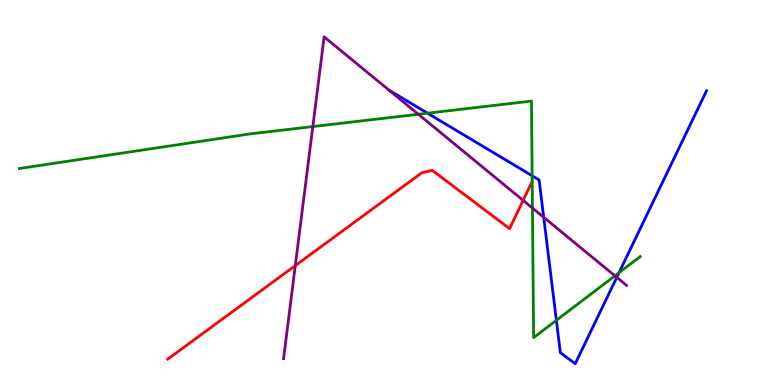[{'lines': ['blue', 'red'], 'intersections': []}, {'lines': ['green', 'red'], 'intersections': []}, {'lines': ['purple', 'red'], 'intersections': [{'x': 3.81, 'y': 3.1}, {'x': 6.75, 'y': 4.8}]}, {'lines': ['blue', 'green'], 'intersections': [{'x': 5.52, 'y': 7.06}, {'x': 6.87, 'y': 5.43}, {'x': 7.18, 'y': 1.68}, {'x': 7.99, 'y': 2.92}]}, {'lines': ['blue', 'purple'], 'intersections': [{'x': 5.02, 'y': 7.66}, {'x': 7.02, 'y': 4.36}, {'x': 7.96, 'y': 2.8}]}, {'lines': ['green', 'purple'], 'intersections': [{'x': 4.04, 'y': 6.71}, {'x': 5.4, 'y': 7.03}, {'x': 6.87, 'y': 4.6}, {'x': 7.93, 'y': 2.84}]}]